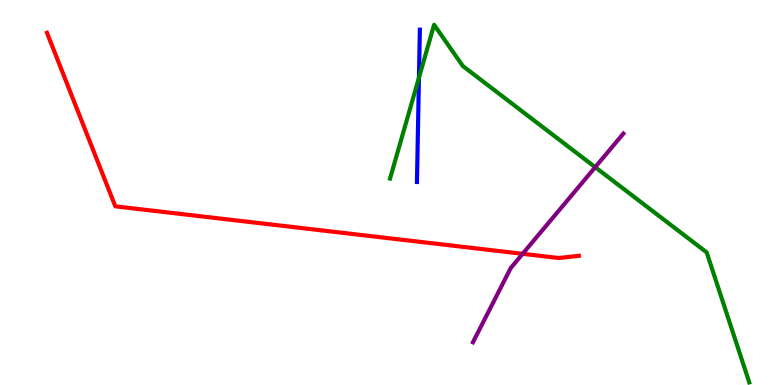[{'lines': ['blue', 'red'], 'intersections': []}, {'lines': ['green', 'red'], 'intersections': []}, {'lines': ['purple', 'red'], 'intersections': [{'x': 6.74, 'y': 3.41}]}, {'lines': ['blue', 'green'], 'intersections': [{'x': 5.41, 'y': 7.98}]}, {'lines': ['blue', 'purple'], 'intersections': []}, {'lines': ['green', 'purple'], 'intersections': [{'x': 7.68, 'y': 5.66}]}]